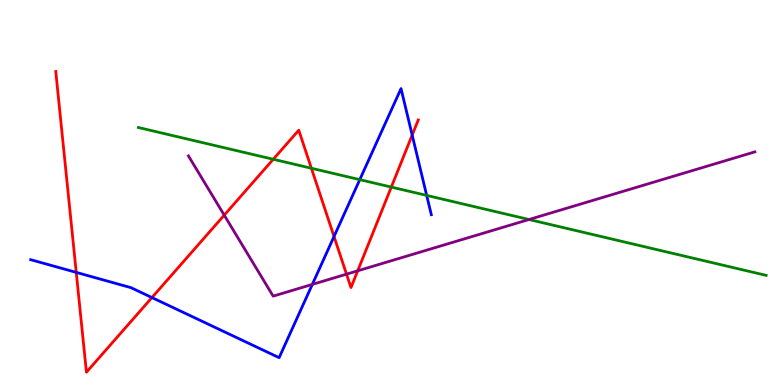[{'lines': ['blue', 'red'], 'intersections': [{'x': 0.984, 'y': 2.92}, {'x': 1.96, 'y': 2.27}, {'x': 4.31, 'y': 3.86}, {'x': 5.32, 'y': 6.49}]}, {'lines': ['green', 'red'], 'intersections': [{'x': 3.53, 'y': 5.86}, {'x': 4.02, 'y': 5.63}, {'x': 5.05, 'y': 5.14}]}, {'lines': ['purple', 'red'], 'intersections': [{'x': 2.89, 'y': 4.41}, {'x': 4.47, 'y': 2.88}, {'x': 4.62, 'y': 2.97}]}, {'lines': ['blue', 'green'], 'intersections': [{'x': 4.64, 'y': 5.33}, {'x': 5.51, 'y': 4.92}]}, {'lines': ['blue', 'purple'], 'intersections': [{'x': 4.03, 'y': 2.61}]}, {'lines': ['green', 'purple'], 'intersections': [{'x': 6.83, 'y': 4.3}]}]